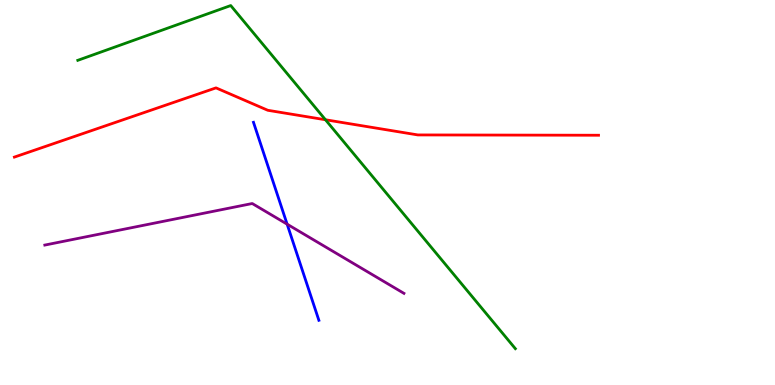[{'lines': ['blue', 'red'], 'intersections': []}, {'lines': ['green', 'red'], 'intersections': [{'x': 4.2, 'y': 6.89}]}, {'lines': ['purple', 'red'], 'intersections': []}, {'lines': ['blue', 'green'], 'intersections': []}, {'lines': ['blue', 'purple'], 'intersections': [{'x': 3.7, 'y': 4.18}]}, {'lines': ['green', 'purple'], 'intersections': []}]